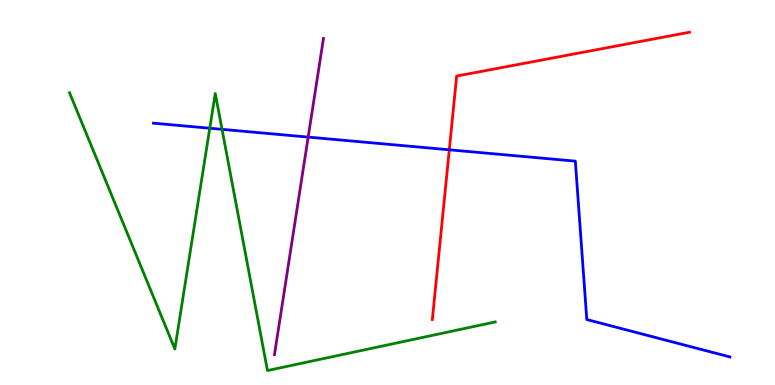[{'lines': ['blue', 'red'], 'intersections': [{'x': 5.8, 'y': 6.11}]}, {'lines': ['green', 'red'], 'intersections': []}, {'lines': ['purple', 'red'], 'intersections': []}, {'lines': ['blue', 'green'], 'intersections': [{'x': 2.71, 'y': 6.67}, {'x': 2.86, 'y': 6.64}]}, {'lines': ['blue', 'purple'], 'intersections': [{'x': 3.98, 'y': 6.44}]}, {'lines': ['green', 'purple'], 'intersections': []}]